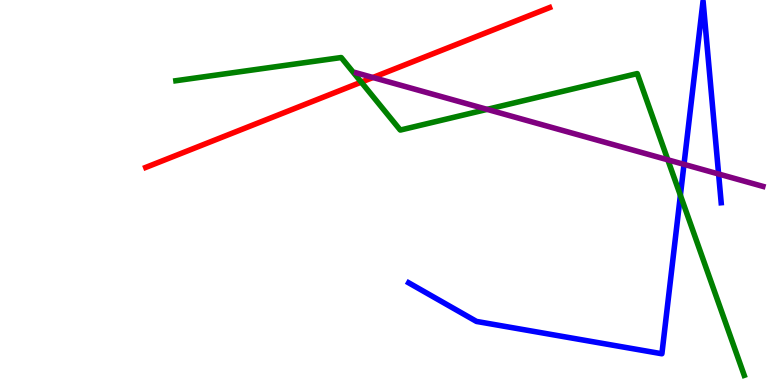[{'lines': ['blue', 'red'], 'intersections': []}, {'lines': ['green', 'red'], 'intersections': [{'x': 4.66, 'y': 7.87}]}, {'lines': ['purple', 'red'], 'intersections': [{'x': 4.81, 'y': 7.99}]}, {'lines': ['blue', 'green'], 'intersections': [{'x': 8.78, 'y': 4.93}]}, {'lines': ['blue', 'purple'], 'intersections': [{'x': 8.83, 'y': 5.73}, {'x': 9.27, 'y': 5.48}]}, {'lines': ['green', 'purple'], 'intersections': [{'x': 6.29, 'y': 7.16}, {'x': 8.62, 'y': 5.85}]}]